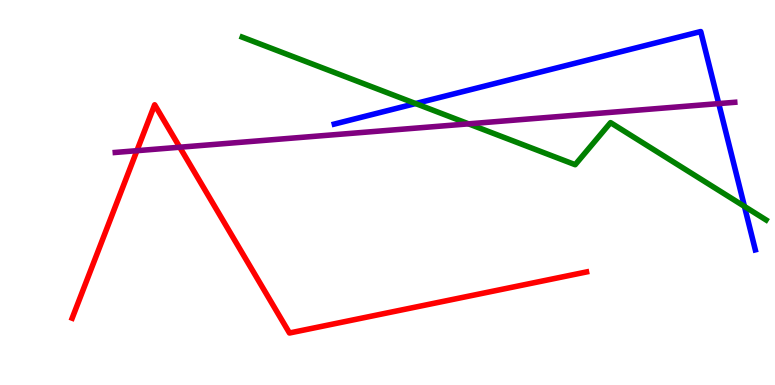[{'lines': ['blue', 'red'], 'intersections': []}, {'lines': ['green', 'red'], 'intersections': []}, {'lines': ['purple', 'red'], 'intersections': [{'x': 1.77, 'y': 6.09}, {'x': 2.32, 'y': 6.18}]}, {'lines': ['blue', 'green'], 'intersections': [{'x': 5.36, 'y': 7.31}, {'x': 9.61, 'y': 4.64}]}, {'lines': ['blue', 'purple'], 'intersections': [{'x': 9.27, 'y': 7.31}]}, {'lines': ['green', 'purple'], 'intersections': [{'x': 6.05, 'y': 6.78}]}]